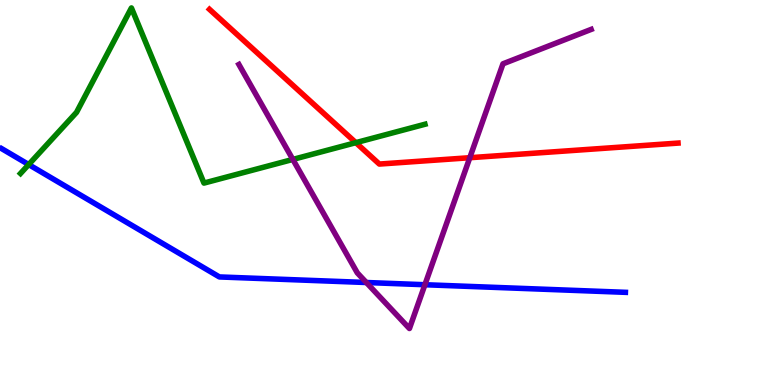[{'lines': ['blue', 'red'], 'intersections': []}, {'lines': ['green', 'red'], 'intersections': [{'x': 4.59, 'y': 6.29}]}, {'lines': ['purple', 'red'], 'intersections': [{'x': 6.06, 'y': 5.9}]}, {'lines': ['blue', 'green'], 'intersections': [{'x': 0.37, 'y': 5.73}]}, {'lines': ['blue', 'purple'], 'intersections': [{'x': 4.73, 'y': 2.66}, {'x': 5.48, 'y': 2.6}]}, {'lines': ['green', 'purple'], 'intersections': [{'x': 3.78, 'y': 5.86}]}]